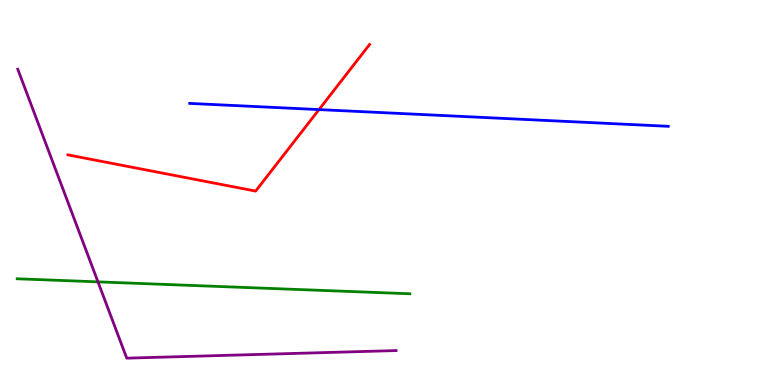[{'lines': ['blue', 'red'], 'intersections': [{'x': 4.12, 'y': 7.15}]}, {'lines': ['green', 'red'], 'intersections': []}, {'lines': ['purple', 'red'], 'intersections': []}, {'lines': ['blue', 'green'], 'intersections': []}, {'lines': ['blue', 'purple'], 'intersections': []}, {'lines': ['green', 'purple'], 'intersections': [{'x': 1.26, 'y': 2.68}]}]